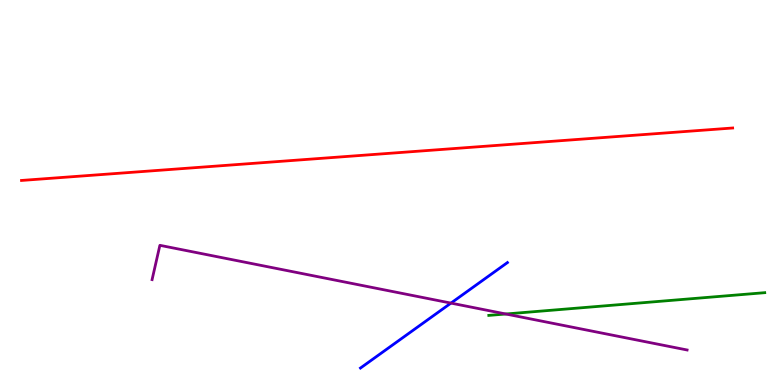[{'lines': ['blue', 'red'], 'intersections': []}, {'lines': ['green', 'red'], 'intersections': []}, {'lines': ['purple', 'red'], 'intersections': []}, {'lines': ['blue', 'green'], 'intersections': []}, {'lines': ['blue', 'purple'], 'intersections': [{'x': 5.82, 'y': 2.13}]}, {'lines': ['green', 'purple'], 'intersections': [{'x': 6.53, 'y': 1.84}]}]